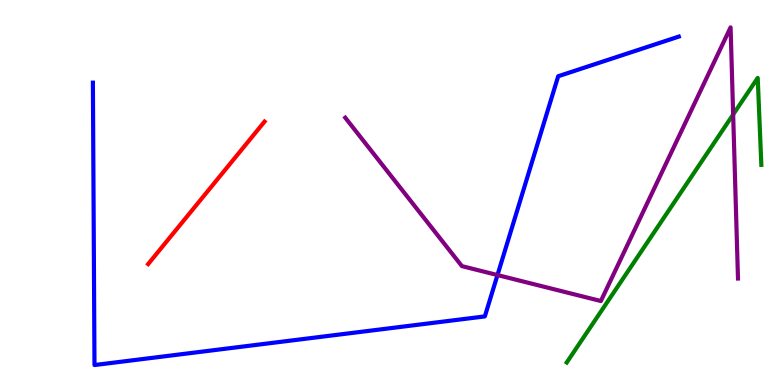[{'lines': ['blue', 'red'], 'intersections': []}, {'lines': ['green', 'red'], 'intersections': []}, {'lines': ['purple', 'red'], 'intersections': []}, {'lines': ['blue', 'green'], 'intersections': []}, {'lines': ['blue', 'purple'], 'intersections': [{'x': 6.42, 'y': 2.86}]}, {'lines': ['green', 'purple'], 'intersections': [{'x': 9.46, 'y': 7.03}]}]